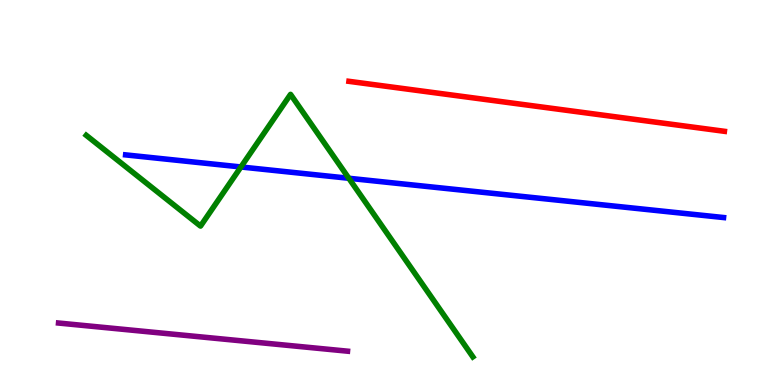[{'lines': ['blue', 'red'], 'intersections': []}, {'lines': ['green', 'red'], 'intersections': []}, {'lines': ['purple', 'red'], 'intersections': []}, {'lines': ['blue', 'green'], 'intersections': [{'x': 3.11, 'y': 5.66}, {'x': 4.5, 'y': 5.37}]}, {'lines': ['blue', 'purple'], 'intersections': []}, {'lines': ['green', 'purple'], 'intersections': []}]